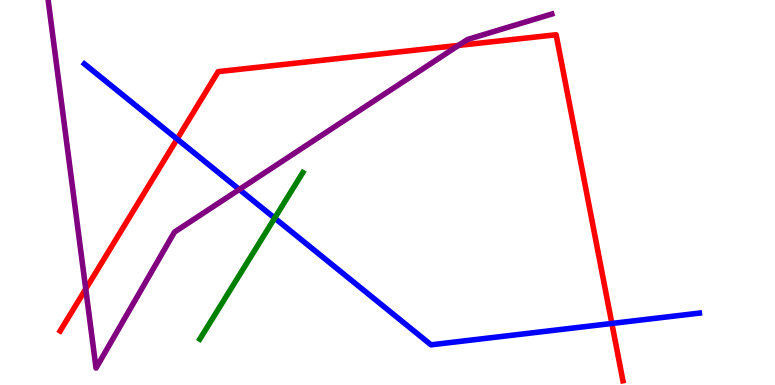[{'lines': ['blue', 'red'], 'intersections': [{'x': 2.29, 'y': 6.39}, {'x': 7.89, 'y': 1.6}]}, {'lines': ['green', 'red'], 'intersections': []}, {'lines': ['purple', 'red'], 'intersections': [{'x': 1.11, 'y': 2.49}, {'x': 5.92, 'y': 8.82}]}, {'lines': ['blue', 'green'], 'intersections': [{'x': 3.54, 'y': 4.34}]}, {'lines': ['blue', 'purple'], 'intersections': [{'x': 3.09, 'y': 5.08}]}, {'lines': ['green', 'purple'], 'intersections': []}]